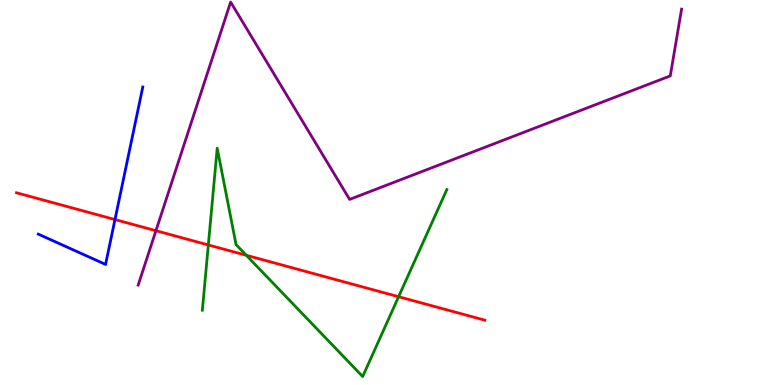[{'lines': ['blue', 'red'], 'intersections': [{'x': 1.48, 'y': 4.3}]}, {'lines': ['green', 'red'], 'intersections': [{'x': 2.69, 'y': 3.64}, {'x': 3.18, 'y': 3.37}, {'x': 5.14, 'y': 2.29}]}, {'lines': ['purple', 'red'], 'intersections': [{'x': 2.01, 'y': 4.01}]}, {'lines': ['blue', 'green'], 'intersections': []}, {'lines': ['blue', 'purple'], 'intersections': []}, {'lines': ['green', 'purple'], 'intersections': []}]